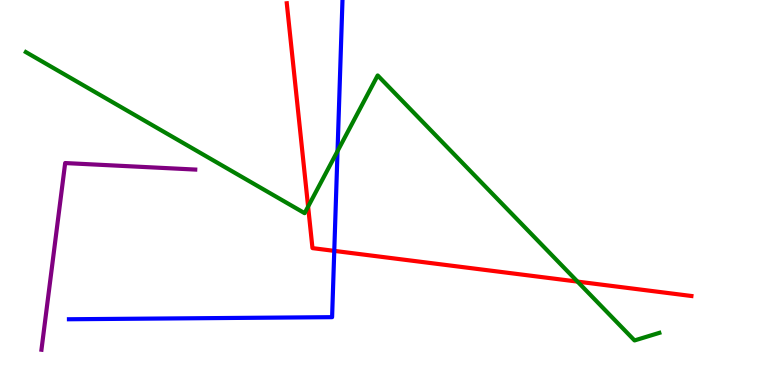[{'lines': ['blue', 'red'], 'intersections': [{'x': 4.31, 'y': 3.48}]}, {'lines': ['green', 'red'], 'intersections': [{'x': 3.98, 'y': 4.63}, {'x': 7.45, 'y': 2.69}]}, {'lines': ['purple', 'red'], 'intersections': []}, {'lines': ['blue', 'green'], 'intersections': [{'x': 4.36, 'y': 6.07}]}, {'lines': ['blue', 'purple'], 'intersections': []}, {'lines': ['green', 'purple'], 'intersections': []}]